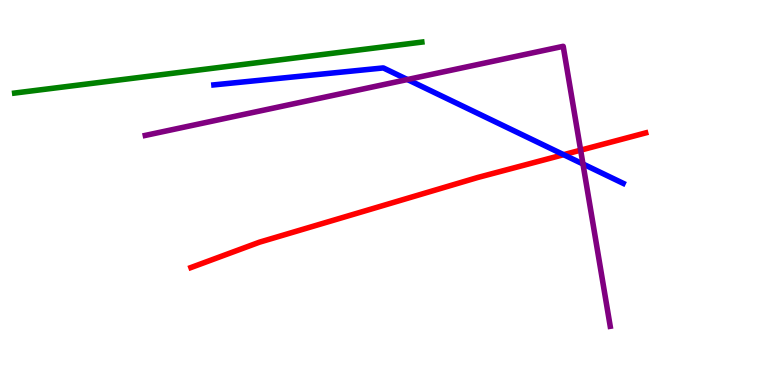[{'lines': ['blue', 'red'], 'intersections': [{'x': 7.27, 'y': 5.98}]}, {'lines': ['green', 'red'], 'intersections': []}, {'lines': ['purple', 'red'], 'intersections': [{'x': 7.49, 'y': 6.1}]}, {'lines': ['blue', 'green'], 'intersections': []}, {'lines': ['blue', 'purple'], 'intersections': [{'x': 5.26, 'y': 7.93}, {'x': 7.52, 'y': 5.74}]}, {'lines': ['green', 'purple'], 'intersections': []}]